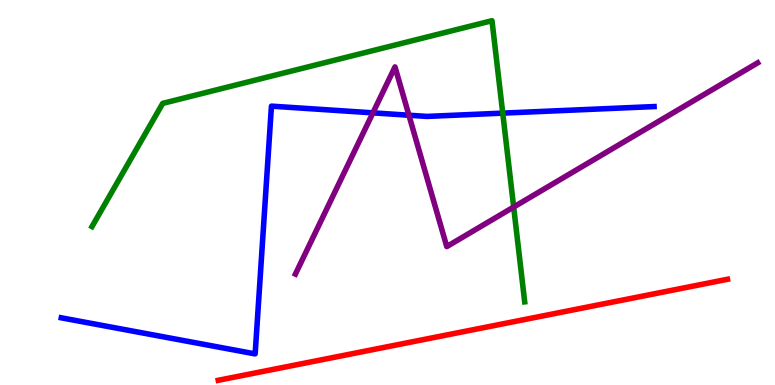[{'lines': ['blue', 'red'], 'intersections': []}, {'lines': ['green', 'red'], 'intersections': []}, {'lines': ['purple', 'red'], 'intersections': []}, {'lines': ['blue', 'green'], 'intersections': [{'x': 6.49, 'y': 7.06}]}, {'lines': ['blue', 'purple'], 'intersections': [{'x': 4.81, 'y': 7.07}, {'x': 5.28, 'y': 7.01}]}, {'lines': ['green', 'purple'], 'intersections': [{'x': 6.63, 'y': 4.62}]}]